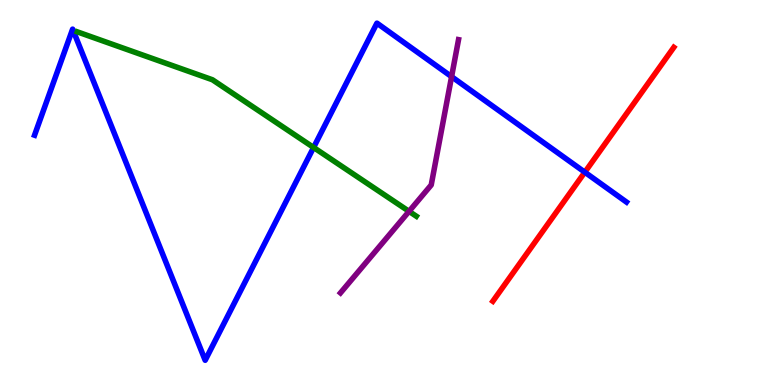[{'lines': ['blue', 'red'], 'intersections': [{'x': 7.55, 'y': 5.53}]}, {'lines': ['green', 'red'], 'intersections': []}, {'lines': ['purple', 'red'], 'intersections': []}, {'lines': ['blue', 'green'], 'intersections': [{'x': 4.05, 'y': 6.17}]}, {'lines': ['blue', 'purple'], 'intersections': [{'x': 5.83, 'y': 8.01}]}, {'lines': ['green', 'purple'], 'intersections': [{'x': 5.28, 'y': 4.51}]}]